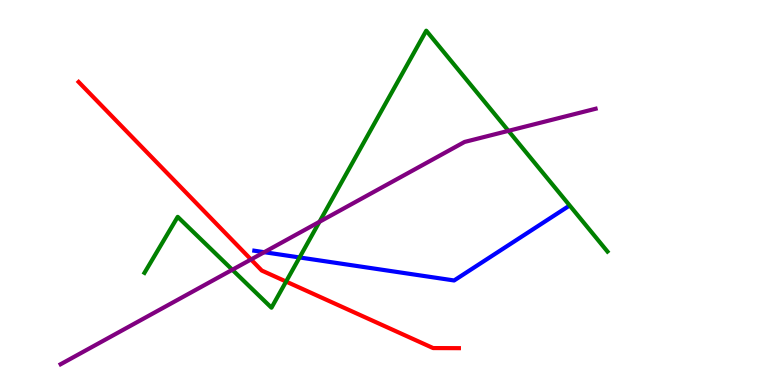[{'lines': ['blue', 'red'], 'intersections': []}, {'lines': ['green', 'red'], 'intersections': [{'x': 3.69, 'y': 2.69}]}, {'lines': ['purple', 'red'], 'intersections': [{'x': 3.24, 'y': 3.26}]}, {'lines': ['blue', 'green'], 'intersections': [{'x': 3.87, 'y': 3.31}]}, {'lines': ['blue', 'purple'], 'intersections': [{'x': 3.41, 'y': 3.45}]}, {'lines': ['green', 'purple'], 'intersections': [{'x': 3.0, 'y': 2.99}, {'x': 4.12, 'y': 4.24}, {'x': 6.56, 'y': 6.6}]}]